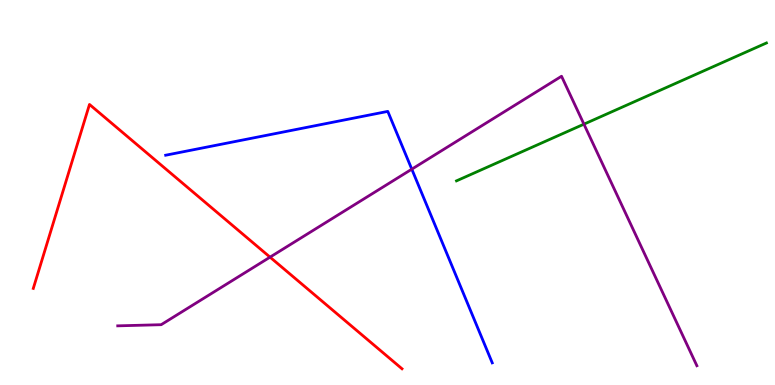[{'lines': ['blue', 'red'], 'intersections': []}, {'lines': ['green', 'red'], 'intersections': []}, {'lines': ['purple', 'red'], 'intersections': [{'x': 3.48, 'y': 3.32}]}, {'lines': ['blue', 'green'], 'intersections': []}, {'lines': ['blue', 'purple'], 'intersections': [{'x': 5.31, 'y': 5.61}]}, {'lines': ['green', 'purple'], 'intersections': [{'x': 7.53, 'y': 6.77}]}]